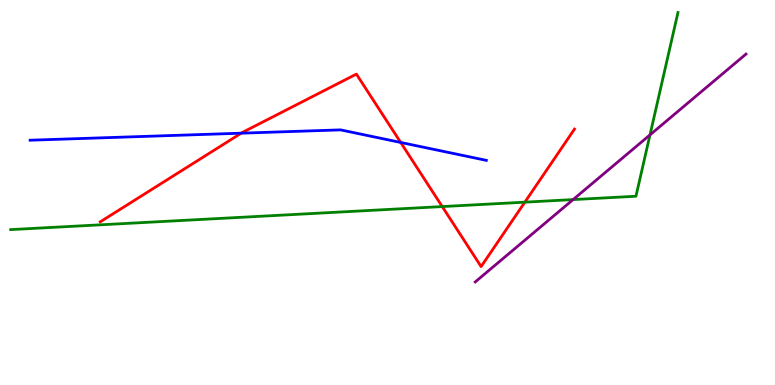[{'lines': ['blue', 'red'], 'intersections': [{'x': 3.11, 'y': 6.54}, {'x': 5.17, 'y': 6.3}]}, {'lines': ['green', 'red'], 'intersections': [{'x': 5.71, 'y': 4.63}, {'x': 6.77, 'y': 4.75}]}, {'lines': ['purple', 'red'], 'intersections': []}, {'lines': ['blue', 'green'], 'intersections': []}, {'lines': ['blue', 'purple'], 'intersections': []}, {'lines': ['green', 'purple'], 'intersections': [{'x': 7.39, 'y': 4.82}, {'x': 8.39, 'y': 6.5}]}]